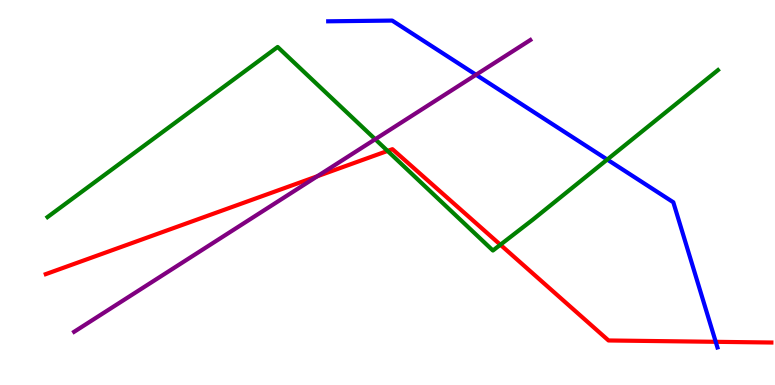[{'lines': ['blue', 'red'], 'intersections': [{'x': 9.24, 'y': 1.12}]}, {'lines': ['green', 'red'], 'intersections': [{'x': 5.0, 'y': 6.08}, {'x': 6.46, 'y': 3.64}]}, {'lines': ['purple', 'red'], 'intersections': [{'x': 4.09, 'y': 5.42}]}, {'lines': ['blue', 'green'], 'intersections': [{'x': 7.84, 'y': 5.86}]}, {'lines': ['blue', 'purple'], 'intersections': [{'x': 6.14, 'y': 8.06}]}, {'lines': ['green', 'purple'], 'intersections': [{'x': 4.84, 'y': 6.38}]}]